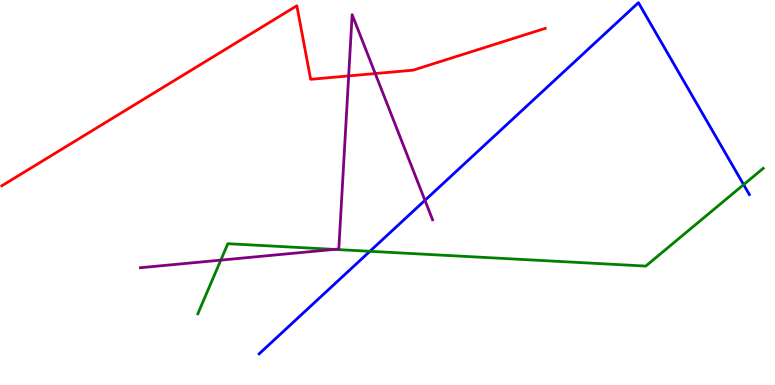[{'lines': ['blue', 'red'], 'intersections': []}, {'lines': ['green', 'red'], 'intersections': []}, {'lines': ['purple', 'red'], 'intersections': [{'x': 4.5, 'y': 8.03}, {'x': 4.84, 'y': 8.09}]}, {'lines': ['blue', 'green'], 'intersections': [{'x': 4.77, 'y': 3.47}, {'x': 9.6, 'y': 5.2}]}, {'lines': ['blue', 'purple'], 'intersections': [{'x': 5.48, 'y': 4.8}]}, {'lines': ['green', 'purple'], 'intersections': [{'x': 2.85, 'y': 3.24}, {'x': 4.31, 'y': 3.52}]}]